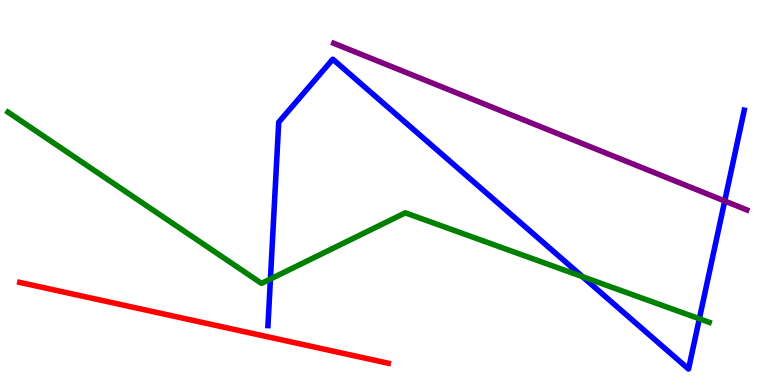[{'lines': ['blue', 'red'], 'intersections': []}, {'lines': ['green', 'red'], 'intersections': []}, {'lines': ['purple', 'red'], 'intersections': []}, {'lines': ['blue', 'green'], 'intersections': [{'x': 3.49, 'y': 2.75}, {'x': 7.52, 'y': 2.81}, {'x': 9.02, 'y': 1.72}]}, {'lines': ['blue', 'purple'], 'intersections': [{'x': 9.35, 'y': 4.78}]}, {'lines': ['green', 'purple'], 'intersections': []}]